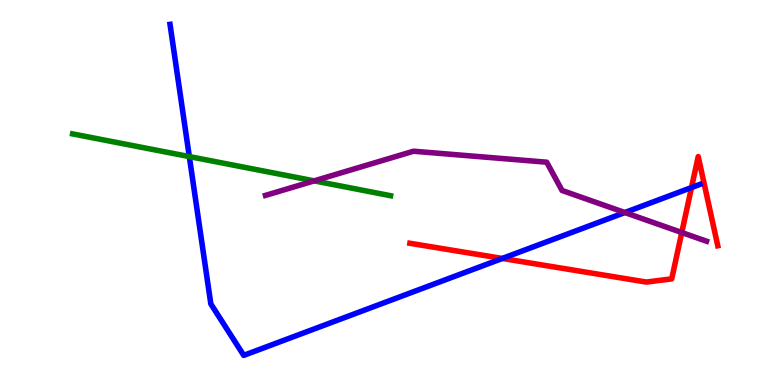[{'lines': ['blue', 'red'], 'intersections': [{'x': 6.48, 'y': 3.29}, {'x': 8.92, 'y': 5.13}]}, {'lines': ['green', 'red'], 'intersections': []}, {'lines': ['purple', 'red'], 'intersections': [{'x': 8.8, 'y': 3.96}]}, {'lines': ['blue', 'green'], 'intersections': [{'x': 2.44, 'y': 5.93}]}, {'lines': ['blue', 'purple'], 'intersections': [{'x': 8.06, 'y': 4.48}]}, {'lines': ['green', 'purple'], 'intersections': [{'x': 4.05, 'y': 5.3}]}]